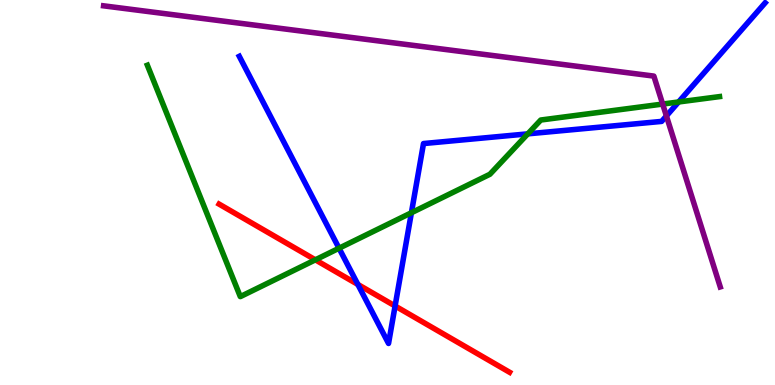[{'lines': ['blue', 'red'], 'intersections': [{'x': 4.62, 'y': 2.61}, {'x': 5.1, 'y': 2.05}]}, {'lines': ['green', 'red'], 'intersections': [{'x': 4.07, 'y': 3.25}]}, {'lines': ['purple', 'red'], 'intersections': []}, {'lines': ['blue', 'green'], 'intersections': [{'x': 4.37, 'y': 3.55}, {'x': 5.31, 'y': 4.47}, {'x': 6.81, 'y': 6.52}, {'x': 8.76, 'y': 7.35}]}, {'lines': ['blue', 'purple'], 'intersections': [{'x': 8.6, 'y': 6.99}]}, {'lines': ['green', 'purple'], 'intersections': [{'x': 8.55, 'y': 7.3}]}]